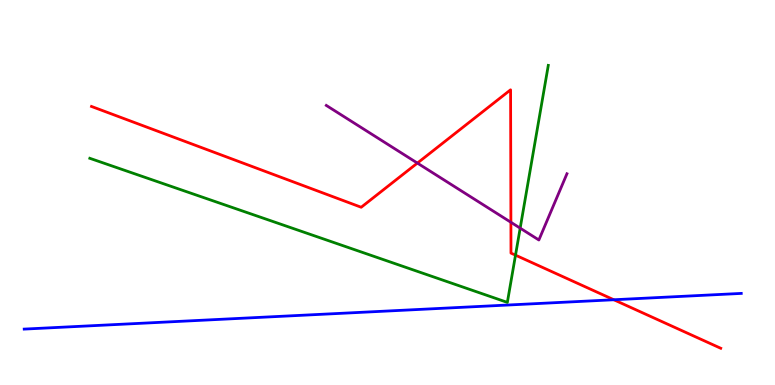[{'lines': ['blue', 'red'], 'intersections': [{'x': 7.92, 'y': 2.21}]}, {'lines': ['green', 'red'], 'intersections': [{'x': 6.65, 'y': 3.37}]}, {'lines': ['purple', 'red'], 'intersections': [{'x': 5.39, 'y': 5.76}, {'x': 6.59, 'y': 4.23}]}, {'lines': ['blue', 'green'], 'intersections': []}, {'lines': ['blue', 'purple'], 'intersections': []}, {'lines': ['green', 'purple'], 'intersections': [{'x': 6.71, 'y': 4.07}]}]